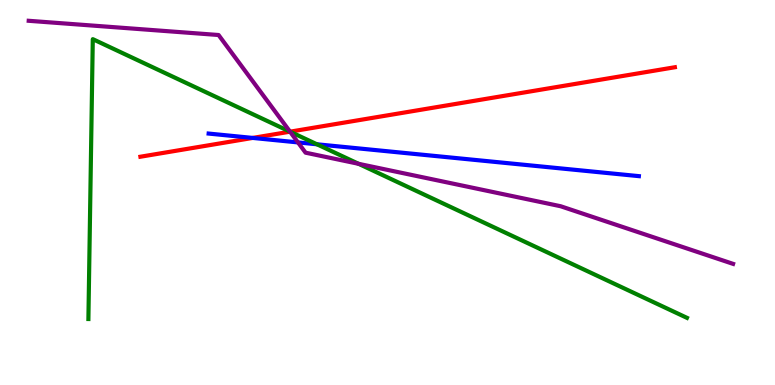[{'lines': ['blue', 'red'], 'intersections': [{'x': 3.26, 'y': 6.42}]}, {'lines': ['green', 'red'], 'intersections': [{'x': 3.74, 'y': 6.58}]}, {'lines': ['purple', 'red'], 'intersections': [{'x': 3.74, 'y': 6.58}]}, {'lines': ['blue', 'green'], 'intersections': [{'x': 4.09, 'y': 6.25}]}, {'lines': ['blue', 'purple'], 'intersections': [{'x': 3.84, 'y': 6.3}]}, {'lines': ['green', 'purple'], 'intersections': [{'x': 3.74, 'y': 6.58}, {'x': 4.63, 'y': 5.75}]}]